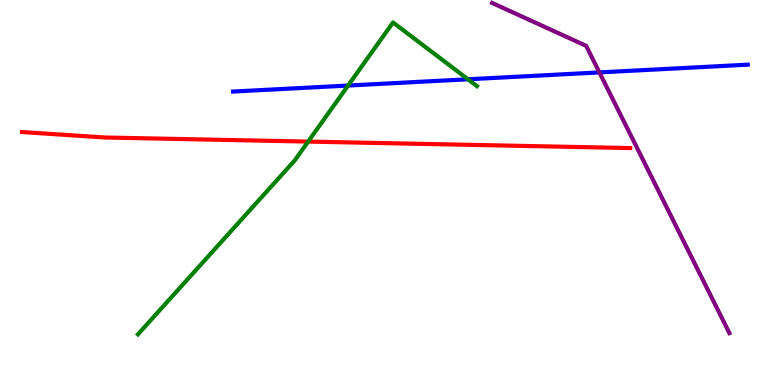[{'lines': ['blue', 'red'], 'intersections': []}, {'lines': ['green', 'red'], 'intersections': [{'x': 3.98, 'y': 6.32}]}, {'lines': ['purple', 'red'], 'intersections': []}, {'lines': ['blue', 'green'], 'intersections': [{'x': 4.49, 'y': 7.78}, {'x': 6.04, 'y': 7.94}]}, {'lines': ['blue', 'purple'], 'intersections': [{'x': 7.73, 'y': 8.12}]}, {'lines': ['green', 'purple'], 'intersections': []}]